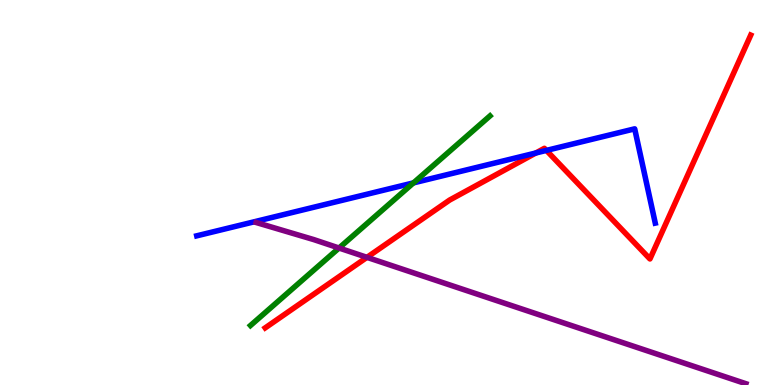[{'lines': ['blue', 'red'], 'intersections': [{'x': 6.91, 'y': 6.03}, {'x': 7.05, 'y': 6.09}]}, {'lines': ['green', 'red'], 'intersections': []}, {'lines': ['purple', 'red'], 'intersections': [{'x': 4.74, 'y': 3.32}]}, {'lines': ['blue', 'green'], 'intersections': [{'x': 5.33, 'y': 5.25}]}, {'lines': ['blue', 'purple'], 'intersections': []}, {'lines': ['green', 'purple'], 'intersections': [{'x': 4.37, 'y': 3.56}]}]